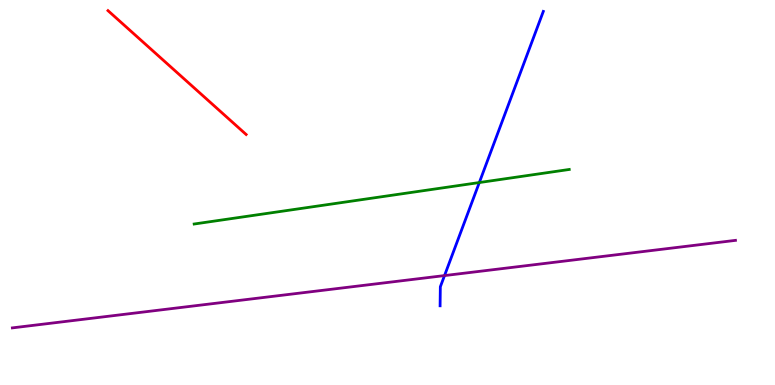[{'lines': ['blue', 'red'], 'intersections': []}, {'lines': ['green', 'red'], 'intersections': []}, {'lines': ['purple', 'red'], 'intersections': []}, {'lines': ['blue', 'green'], 'intersections': [{'x': 6.18, 'y': 5.26}]}, {'lines': ['blue', 'purple'], 'intersections': [{'x': 5.74, 'y': 2.84}]}, {'lines': ['green', 'purple'], 'intersections': []}]